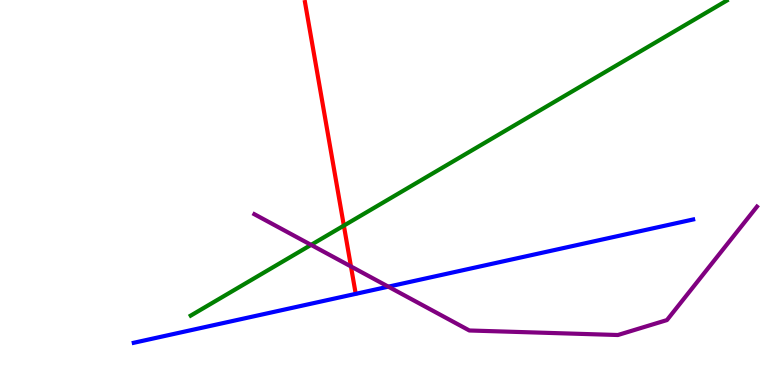[{'lines': ['blue', 'red'], 'intersections': []}, {'lines': ['green', 'red'], 'intersections': [{'x': 4.44, 'y': 4.14}]}, {'lines': ['purple', 'red'], 'intersections': [{'x': 4.53, 'y': 3.08}]}, {'lines': ['blue', 'green'], 'intersections': []}, {'lines': ['blue', 'purple'], 'intersections': [{'x': 5.01, 'y': 2.55}]}, {'lines': ['green', 'purple'], 'intersections': [{'x': 4.01, 'y': 3.64}]}]